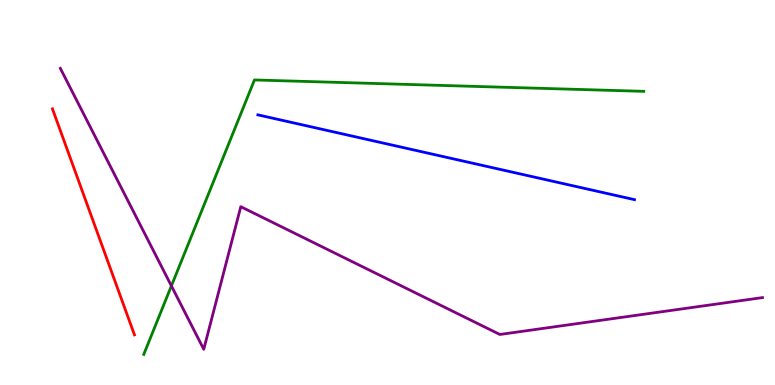[{'lines': ['blue', 'red'], 'intersections': []}, {'lines': ['green', 'red'], 'intersections': []}, {'lines': ['purple', 'red'], 'intersections': []}, {'lines': ['blue', 'green'], 'intersections': []}, {'lines': ['blue', 'purple'], 'intersections': []}, {'lines': ['green', 'purple'], 'intersections': [{'x': 2.21, 'y': 2.57}]}]